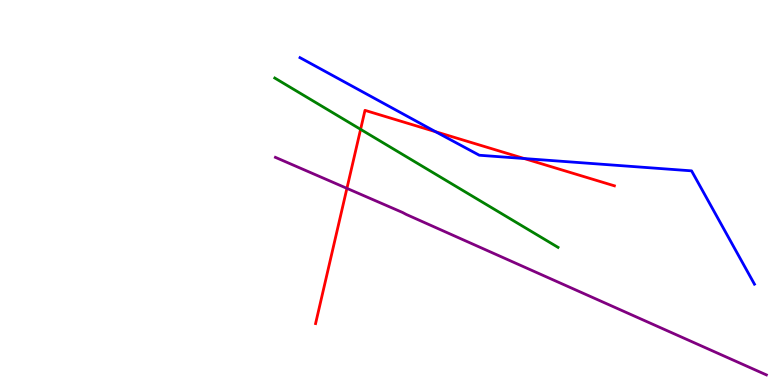[{'lines': ['blue', 'red'], 'intersections': [{'x': 5.62, 'y': 6.58}, {'x': 6.76, 'y': 5.88}]}, {'lines': ['green', 'red'], 'intersections': [{'x': 4.65, 'y': 6.64}]}, {'lines': ['purple', 'red'], 'intersections': [{'x': 4.48, 'y': 5.11}]}, {'lines': ['blue', 'green'], 'intersections': []}, {'lines': ['blue', 'purple'], 'intersections': []}, {'lines': ['green', 'purple'], 'intersections': []}]